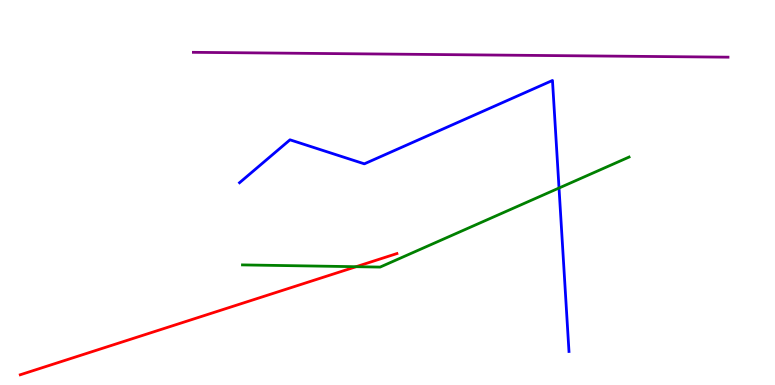[{'lines': ['blue', 'red'], 'intersections': []}, {'lines': ['green', 'red'], 'intersections': [{'x': 4.59, 'y': 3.07}]}, {'lines': ['purple', 'red'], 'intersections': []}, {'lines': ['blue', 'green'], 'intersections': [{'x': 7.21, 'y': 5.12}]}, {'lines': ['blue', 'purple'], 'intersections': []}, {'lines': ['green', 'purple'], 'intersections': []}]